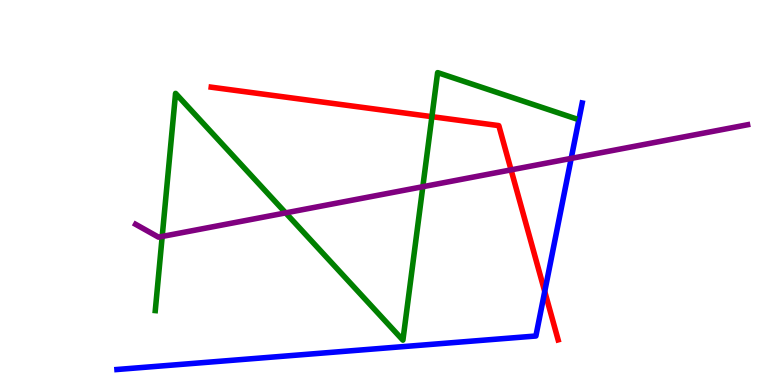[{'lines': ['blue', 'red'], 'intersections': [{'x': 7.03, 'y': 2.43}]}, {'lines': ['green', 'red'], 'intersections': [{'x': 5.57, 'y': 6.97}]}, {'lines': ['purple', 'red'], 'intersections': [{'x': 6.59, 'y': 5.59}]}, {'lines': ['blue', 'green'], 'intersections': []}, {'lines': ['blue', 'purple'], 'intersections': [{'x': 7.37, 'y': 5.89}]}, {'lines': ['green', 'purple'], 'intersections': [{'x': 2.09, 'y': 3.86}, {'x': 3.69, 'y': 4.47}, {'x': 5.46, 'y': 5.15}]}]